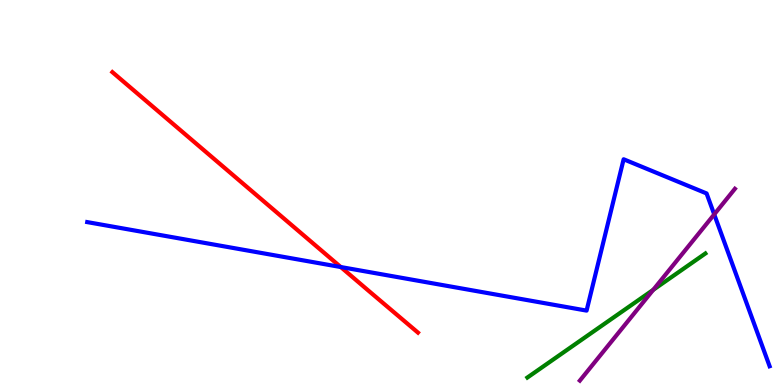[{'lines': ['blue', 'red'], 'intersections': [{'x': 4.4, 'y': 3.06}]}, {'lines': ['green', 'red'], 'intersections': []}, {'lines': ['purple', 'red'], 'intersections': []}, {'lines': ['blue', 'green'], 'intersections': []}, {'lines': ['blue', 'purple'], 'intersections': [{'x': 9.22, 'y': 4.43}]}, {'lines': ['green', 'purple'], 'intersections': [{'x': 8.43, 'y': 2.47}]}]